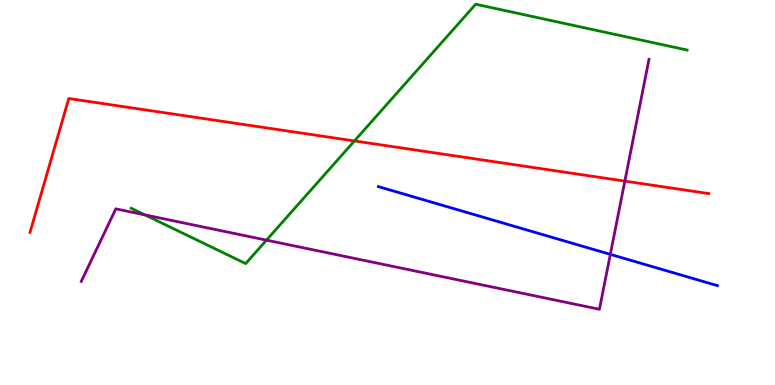[{'lines': ['blue', 'red'], 'intersections': []}, {'lines': ['green', 'red'], 'intersections': [{'x': 4.57, 'y': 6.34}]}, {'lines': ['purple', 'red'], 'intersections': [{'x': 8.06, 'y': 5.3}]}, {'lines': ['blue', 'green'], 'intersections': []}, {'lines': ['blue', 'purple'], 'intersections': [{'x': 7.88, 'y': 3.39}]}, {'lines': ['green', 'purple'], 'intersections': [{'x': 1.87, 'y': 4.42}, {'x': 3.44, 'y': 3.76}]}]